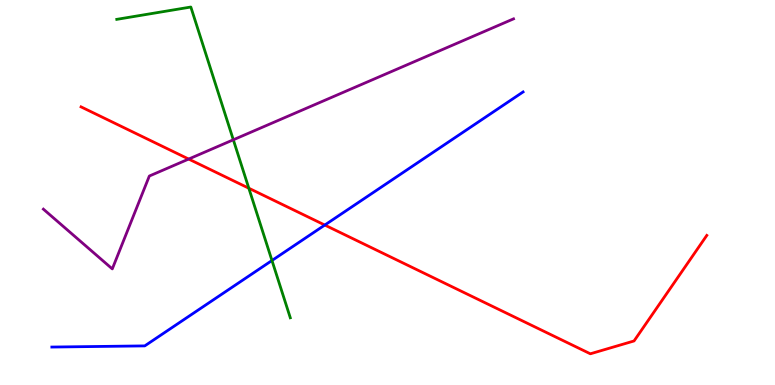[{'lines': ['blue', 'red'], 'intersections': [{'x': 4.19, 'y': 4.15}]}, {'lines': ['green', 'red'], 'intersections': [{'x': 3.21, 'y': 5.11}]}, {'lines': ['purple', 'red'], 'intersections': [{'x': 2.43, 'y': 5.87}]}, {'lines': ['blue', 'green'], 'intersections': [{'x': 3.51, 'y': 3.23}]}, {'lines': ['blue', 'purple'], 'intersections': []}, {'lines': ['green', 'purple'], 'intersections': [{'x': 3.01, 'y': 6.37}]}]